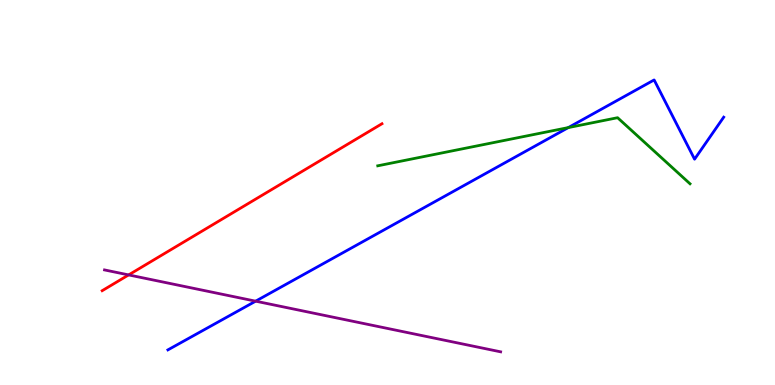[{'lines': ['blue', 'red'], 'intersections': []}, {'lines': ['green', 'red'], 'intersections': []}, {'lines': ['purple', 'red'], 'intersections': [{'x': 1.66, 'y': 2.86}]}, {'lines': ['blue', 'green'], 'intersections': [{'x': 7.33, 'y': 6.69}]}, {'lines': ['blue', 'purple'], 'intersections': [{'x': 3.3, 'y': 2.18}]}, {'lines': ['green', 'purple'], 'intersections': []}]